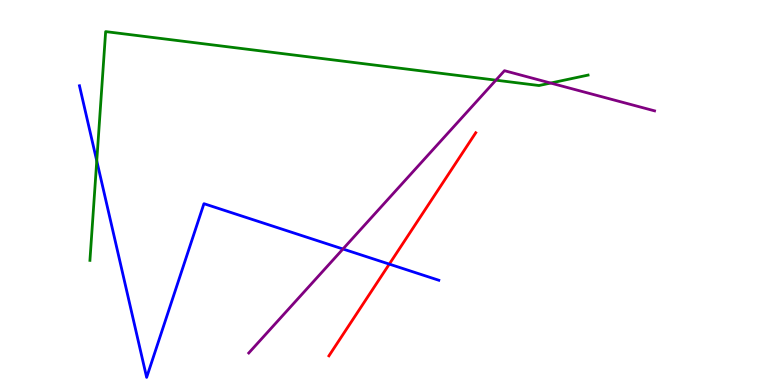[{'lines': ['blue', 'red'], 'intersections': [{'x': 5.02, 'y': 3.14}]}, {'lines': ['green', 'red'], 'intersections': []}, {'lines': ['purple', 'red'], 'intersections': []}, {'lines': ['blue', 'green'], 'intersections': [{'x': 1.25, 'y': 5.82}]}, {'lines': ['blue', 'purple'], 'intersections': [{'x': 4.43, 'y': 3.53}]}, {'lines': ['green', 'purple'], 'intersections': [{'x': 6.4, 'y': 7.92}, {'x': 7.11, 'y': 7.84}]}]